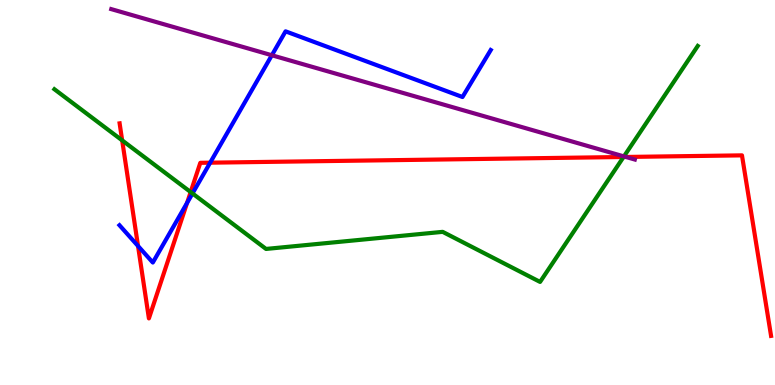[{'lines': ['blue', 'red'], 'intersections': [{'x': 1.78, 'y': 3.61}, {'x': 2.41, 'y': 4.73}, {'x': 2.71, 'y': 5.77}]}, {'lines': ['green', 'red'], 'intersections': [{'x': 1.58, 'y': 6.35}, {'x': 2.46, 'y': 5.01}, {'x': 8.05, 'y': 5.92}]}, {'lines': ['purple', 'red'], 'intersections': [{'x': 8.08, 'y': 5.92}]}, {'lines': ['blue', 'green'], 'intersections': [{'x': 2.48, 'y': 4.98}]}, {'lines': ['blue', 'purple'], 'intersections': [{'x': 3.51, 'y': 8.56}]}, {'lines': ['green', 'purple'], 'intersections': [{'x': 8.05, 'y': 5.94}]}]